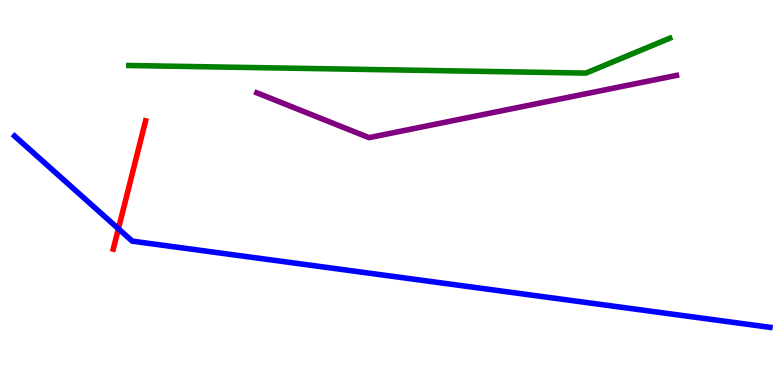[{'lines': ['blue', 'red'], 'intersections': [{'x': 1.53, 'y': 4.06}]}, {'lines': ['green', 'red'], 'intersections': []}, {'lines': ['purple', 'red'], 'intersections': []}, {'lines': ['blue', 'green'], 'intersections': []}, {'lines': ['blue', 'purple'], 'intersections': []}, {'lines': ['green', 'purple'], 'intersections': []}]